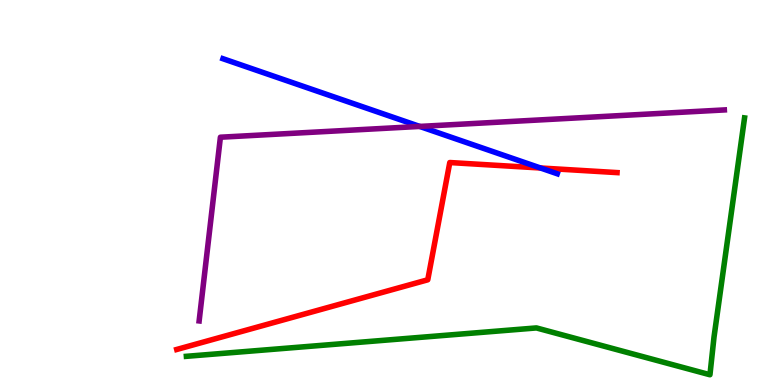[{'lines': ['blue', 'red'], 'intersections': [{'x': 6.97, 'y': 5.64}]}, {'lines': ['green', 'red'], 'intersections': []}, {'lines': ['purple', 'red'], 'intersections': []}, {'lines': ['blue', 'green'], 'intersections': []}, {'lines': ['blue', 'purple'], 'intersections': [{'x': 5.42, 'y': 6.72}]}, {'lines': ['green', 'purple'], 'intersections': []}]